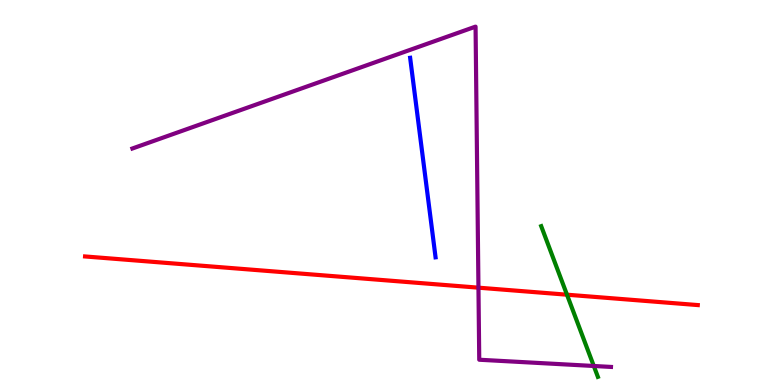[{'lines': ['blue', 'red'], 'intersections': []}, {'lines': ['green', 'red'], 'intersections': [{'x': 7.32, 'y': 2.35}]}, {'lines': ['purple', 'red'], 'intersections': [{'x': 6.17, 'y': 2.53}]}, {'lines': ['blue', 'green'], 'intersections': []}, {'lines': ['blue', 'purple'], 'intersections': []}, {'lines': ['green', 'purple'], 'intersections': [{'x': 7.66, 'y': 0.494}]}]